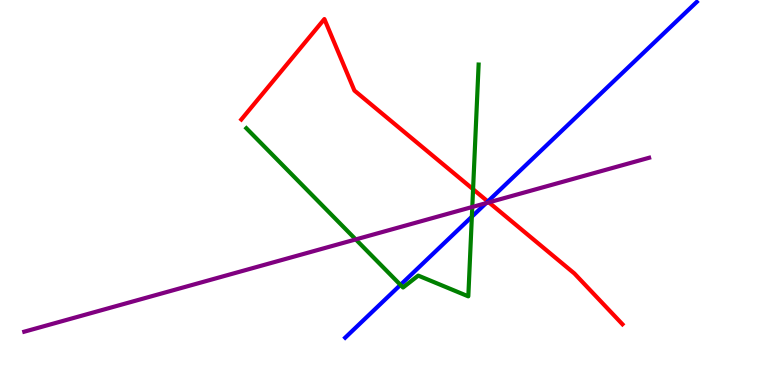[{'lines': ['blue', 'red'], 'intersections': [{'x': 6.29, 'y': 4.77}]}, {'lines': ['green', 'red'], 'intersections': [{'x': 6.1, 'y': 5.08}]}, {'lines': ['purple', 'red'], 'intersections': [{'x': 6.31, 'y': 4.74}]}, {'lines': ['blue', 'green'], 'intersections': [{'x': 5.17, 'y': 2.6}, {'x': 6.09, 'y': 4.37}]}, {'lines': ['blue', 'purple'], 'intersections': [{'x': 6.27, 'y': 4.72}]}, {'lines': ['green', 'purple'], 'intersections': [{'x': 4.59, 'y': 3.78}, {'x': 6.09, 'y': 4.62}]}]